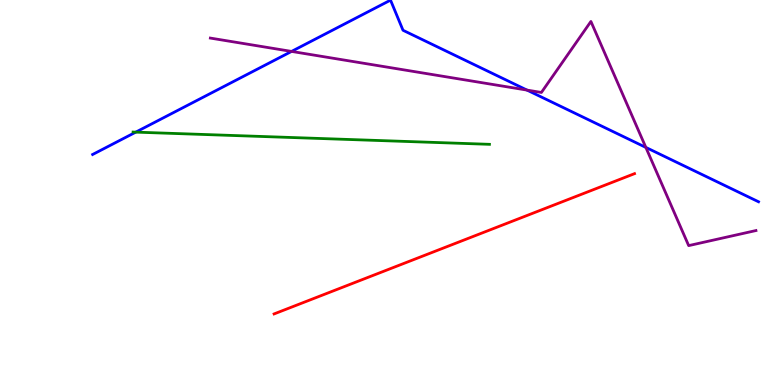[{'lines': ['blue', 'red'], 'intersections': []}, {'lines': ['green', 'red'], 'intersections': []}, {'lines': ['purple', 'red'], 'intersections': []}, {'lines': ['blue', 'green'], 'intersections': [{'x': 1.75, 'y': 6.57}]}, {'lines': ['blue', 'purple'], 'intersections': [{'x': 3.76, 'y': 8.66}, {'x': 6.8, 'y': 7.66}, {'x': 8.33, 'y': 6.17}]}, {'lines': ['green', 'purple'], 'intersections': []}]